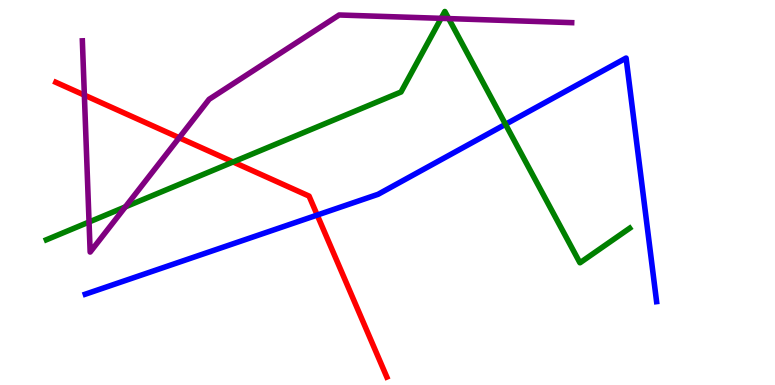[{'lines': ['blue', 'red'], 'intersections': [{'x': 4.09, 'y': 4.41}]}, {'lines': ['green', 'red'], 'intersections': [{'x': 3.01, 'y': 5.79}]}, {'lines': ['purple', 'red'], 'intersections': [{'x': 1.09, 'y': 7.53}, {'x': 2.31, 'y': 6.42}]}, {'lines': ['blue', 'green'], 'intersections': [{'x': 6.52, 'y': 6.77}]}, {'lines': ['blue', 'purple'], 'intersections': []}, {'lines': ['green', 'purple'], 'intersections': [{'x': 1.15, 'y': 4.23}, {'x': 1.62, 'y': 4.63}, {'x': 5.69, 'y': 9.52}, {'x': 5.79, 'y': 9.52}]}]